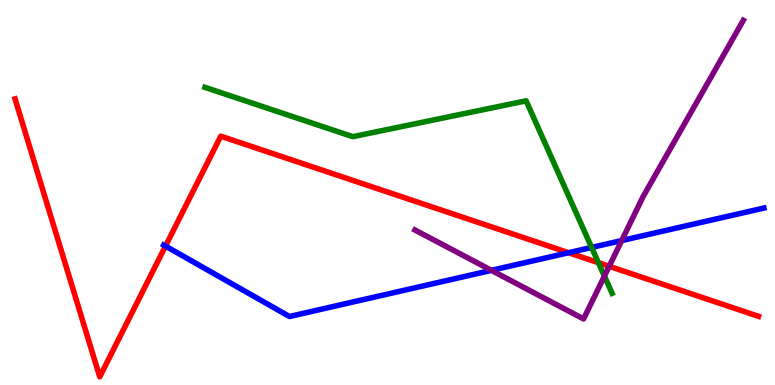[{'lines': ['blue', 'red'], 'intersections': [{'x': 2.14, 'y': 3.61}, {'x': 7.34, 'y': 3.44}]}, {'lines': ['green', 'red'], 'intersections': [{'x': 7.72, 'y': 3.18}]}, {'lines': ['purple', 'red'], 'intersections': [{'x': 7.86, 'y': 3.08}]}, {'lines': ['blue', 'green'], 'intersections': [{'x': 7.63, 'y': 3.57}]}, {'lines': ['blue', 'purple'], 'intersections': [{'x': 6.34, 'y': 2.98}, {'x': 8.02, 'y': 3.75}]}, {'lines': ['green', 'purple'], 'intersections': [{'x': 7.8, 'y': 2.83}]}]